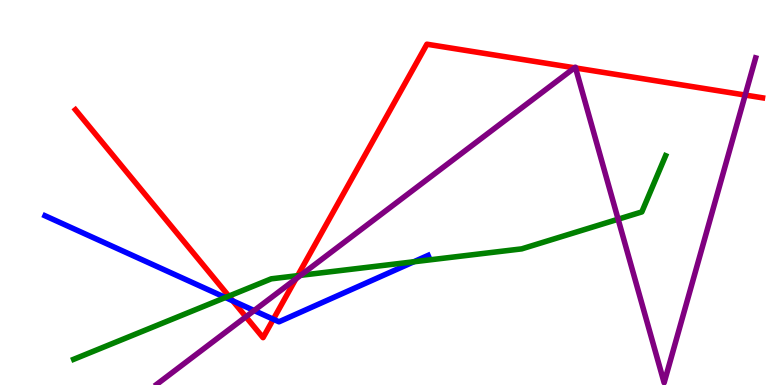[{'lines': ['blue', 'red'], 'intersections': [{'x': 3.0, 'y': 2.19}, {'x': 3.53, 'y': 1.71}]}, {'lines': ['green', 'red'], 'intersections': [{'x': 2.95, 'y': 2.31}, {'x': 3.84, 'y': 2.84}]}, {'lines': ['purple', 'red'], 'intersections': [{'x': 3.17, 'y': 1.77}, {'x': 3.82, 'y': 2.75}, {'x': 7.41, 'y': 8.24}, {'x': 7.43, 'y': 8.23}, {'x': 9.62, 'y': 7.53}]}, {'lines': ['blue', 'green'], 'intersections': [{'x': 2.91, 'y': 2.27}, {'x': 5.34, 'y': 3.2}]}, {'lines': ['blue', 'purple'], 'intersections': [{'x': 3.28, 'y': 1.93}]}, {'lines': ['green', 'purple'], 'intersections': [{'x': 3.88, 'y': 2.85}, {'x': 7.98, 'y': 4.31}]}]